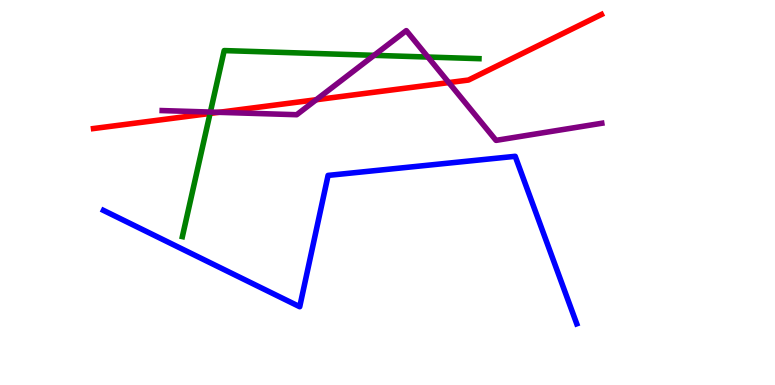[{'lines': ['blue', 'red'], 'intersections': []}, {'lines': ['green', 'red'], 'intersections': [{'x': 2.71, 'y': 7.05}]}, {'lines': ['purple', 'red'], 'intersections': [{'x': 2.82, 'y': 7.08}, {'x': 4.08, 'y': 7.41}, {'x': 5.79, 'y': 7.85}]}, {'lines': ['blue', 'green'], 'intersections': []}, {'lines': ['blue', 'purple'], 'intersections': []}, {'lines': ['green', 'purple'], 'intersections': [{'x': 2.71, 'y': 7.09}, {'x': 4.83, 'y': 8.56}, {'x': 5.52, 'y': 8.52}]}]